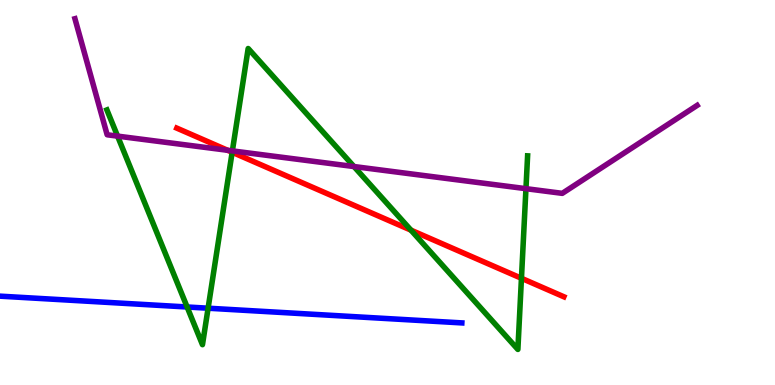[{'lines': ['blue', 'red'], 'intersections': []}, {'lines': ['green', 'red'], 'intersections': [{'x': 3.0, 'y': 6.05}, {'x': 5.3, 'y': 4.02}, {'x': 6.73, 'y': 2.77}]}, {'lines': ['purple', 'red'], 'intersections': [{'x': 2.94, 'y': 6.1}]}, {'lines': ['blue', 'green'], 'intersections': [{'x': 2.41, 'y': 2.03}, {'x': 2.69, 'y': 1.99}]}, {'lines': ['blue', 'purple'], 'intersections': []}, {'lines': ['green', 'purple'], 'intersections': [{'x': 1.52, 'y': 6.46}, {'x': 3.0, 'y': 6.08}, {'x': 4.57, 'y': 5.67}, {'x': 6.79, 'y': 5.1}]}]